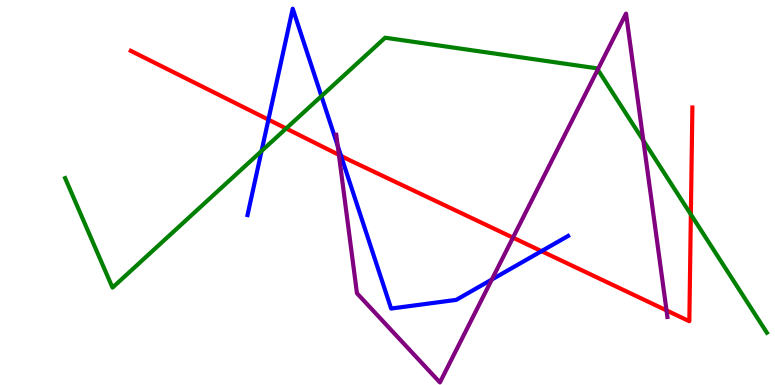[{'lines': ['blue', 'red'], 'intersections': [{'x': 3.46, 'y': 6.89}, {'x': 4.4, 'y': 5.95}, {'x': 6.99, 'y': 3.48}]}, {'lines': ['green', 'red'], 'intersections': [{'x': 3.69, 'y': 6.66}, {'x': 8.91, 'y': 4.43}]}, {'lines': ['purple', 'red'], 'intersections': [{'x': 4.37, 'y': 5.98}, {'x': 6.62, 'y': 3.83}, {'x': 8.6, 'y': 1.94}]}, {'lines': ['blue', 'green'], 'intersections': [{'x': 3.37, 'y': 6.08}, {'x': 4.15, 'y': 7.5}]}, {'lines': ['blue', 'purple'], 'intersections': [{'x': 4.36, 'y': 6.21}, {'x': 6.35, 'y': 2.74}]}, {'lines': ['green', 'purple'], 'intersections': [{'x': 7.71, 'y': 8.19}, {'x': 8.3, 'y': 6.35}]}]